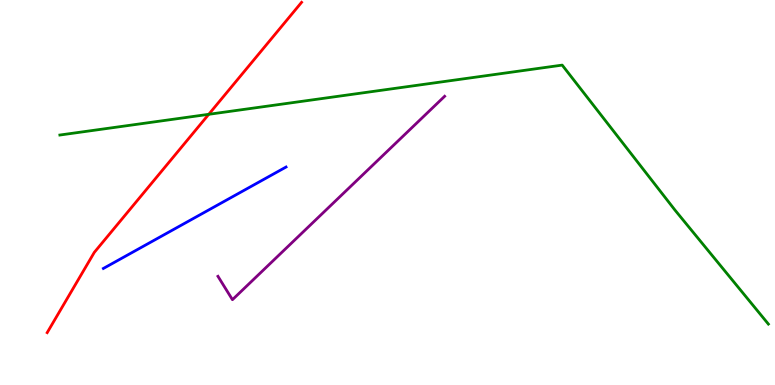[{'lines': ['blue', 'red'], 'intersections': []}, {'lines': ['green', 'red'], 'intersections': [{'x': 2.69, 'y': 7.03}]}, {'lines': ['purple', 'red'], 'intersections': []}, {'lines': ['blue', 'green'], 'intersections': []}, {'lines': ['blue', 'purple'], 'intersections': []}, {'lines': ['green', 'purple'], 'intersections': []}]